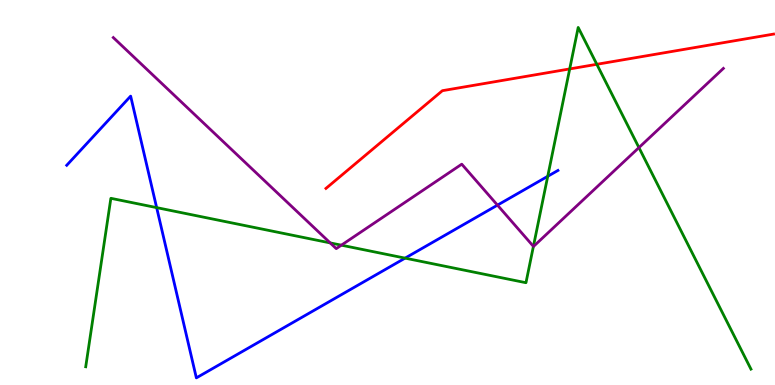[{'lines': ['blue', 'red'], 'intersections': []}, {'lines': ['green', 'red'], 'intersections': [{'x': 7.35, 'y': 8.21}, {'x': 7.7, 'y': 8.33}]}, {'lines': ['purple', 'red'], 'intersections': []}, {'lines': ['blue', 'green'], 'intersections': [{'x': 2.02, 'y': 4.61}, {'x': 5.23, 'y': 3.3}, {'x': 7.07, 'y': 5.42}]}, {'lines': ['blue', 'purple'], 'intersections': [{'x': 6.42, 'y': 4.67}]}, {'lines': ['green', 'purple'], 'intersections': [{'x': 4.26, 'y': 3.69}, {'x': 4.4, 'y': 3.63}, {'x': 6.88, 'y': 3.6}, {'x': 8.24, 'y': 6.17}]}]